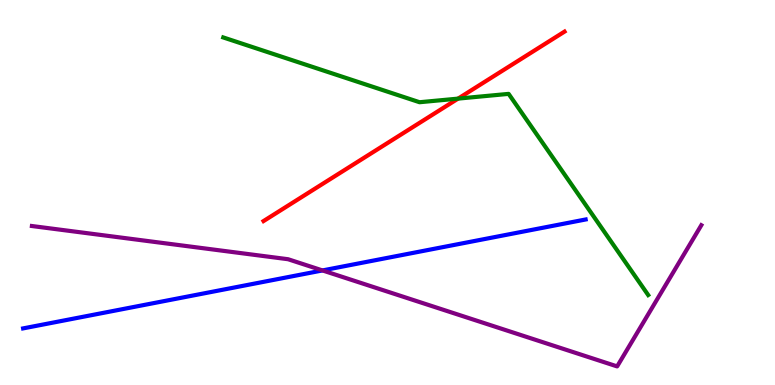[{'lines': ['blue', 'red'], 'intersections': []}, {'lines': ['green', 'red'], 'intersections': [{'x': 5.91, 'y': 7.44}]}, {'lines': ['purple', 'red'], 'intersections': []}, {'lines': ['blue', 'green'], 'intersections': []}, {'lines': ['blue', 'purple'], 'intersections': [{'x': 4.16, 'y': 2.98}]}, {'lines': ['green', 'purple'], 'intersections': []}]